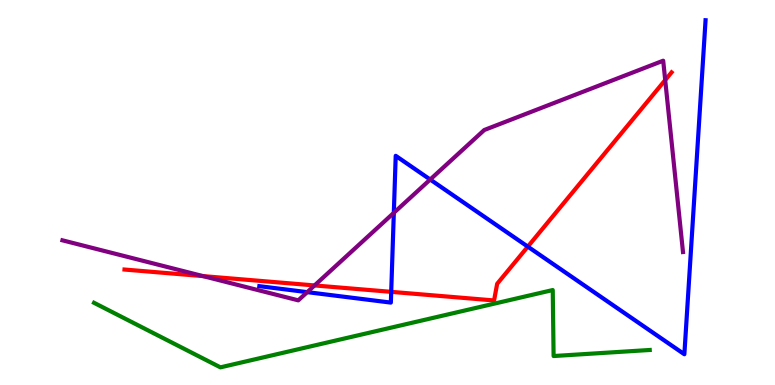[{'lines': ['blue', 'red'], 'intersections': [{'x': 5.05, 'y': 2.42}, {'x': 6.81, 'y': 3.59}]}, {'lines': ['green', 'red'], 'intersections': []}, {'lines': ['purple', 'red'], 'intersections': [{'x': 2.62, 'y': 2.83}, {'x': 4.06, 'y': 2.59}, {'x': 8.58, 'y': 7.92}]}, {'lines': ['blue', 'green'], 'intersections': []}, {'lines': ['blue', 'purple'], 'intersections': [{'x': 3.96, 'y': 2.41}, {'x': 5.08, 'y': 4.47}, {'x': 5.55, 'y': 5.34}]}, {'lines': ['green', 'purple'], 'intersections': []}]